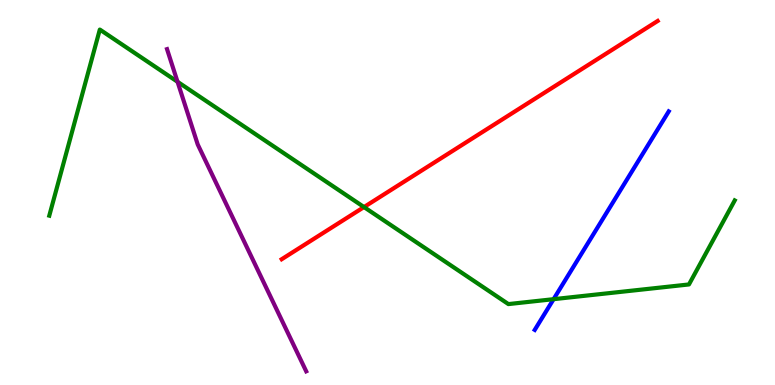[{'lines': ['blue', 'red'], 'intersections': []}, {'lines': ['green', 'red'], 'intersections': [{'x': 4.7, 'y': 4.62}]}, {'lines': ['purple', 'red'], 'intersections': []}, {'lines': ['blue', 'green'], 'intersections': [{'x': 7.14, 'y': 2.23}]}, {'lines': ['blue', 'purple'], 'intersections': []}, {'lines': ['green', 'purple'], 'intersections': [{'x': 2.29, 'y': 7.88}]}]